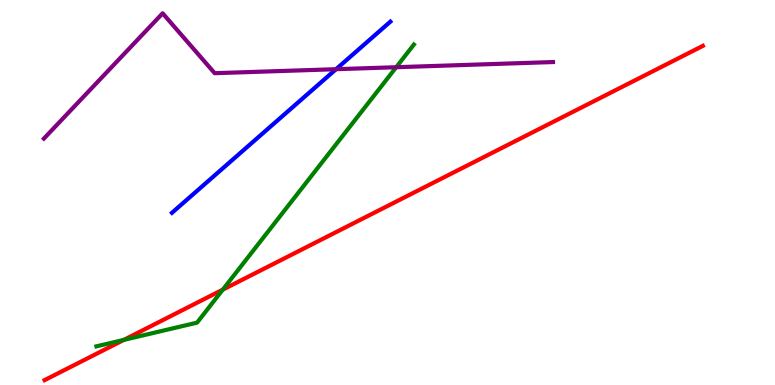[{'lines': ['blue', 'red'], 'intersections': []}, {'lines': ['green', 'red'], 'intersections': [{'x': 1.6, 'y': 1.17}, {'x': 2.87, 'y': 2.48}]}, {'lines': ['purple', 'red'], 'intersections': []}, {'lines': ['blue', 'green'], 'intersections': []}, {'lines': ['blue', 'purple'], 'intersections': [{'x': 4.34, 'y': 8.2}]}, {'lines': ['green', 'purple'], 'intersections': [{'x': 5.11, 'y': 8.25}]}]